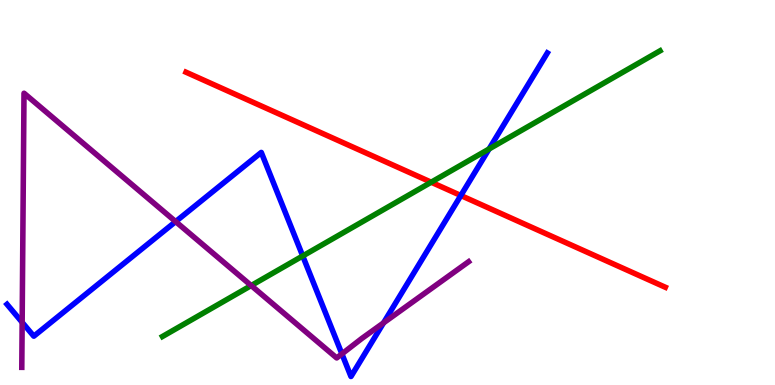[{'lines': ['blue', 'red'], 'intersections': [{'x': 5.95, 'y': 4.92}]}, {'lines': ['green', 'red'], 'intersections': [{'x': 5.56, 'y': 5.27}]}, {'lines': ['purple', 'red'], 'intersections': []}, {'lines': ['blue', 'green'], 'intersections': [{'x': 3.91, 'y': 3.35}, {'x': 6.31, 'y': 6.13}]}, {'lines': ['blue', 'purple'], 'intersections': [{'x': 0.286, 'y': 1.63}, {'x': 2.27, 'y': 4.24}, {'x': 4.41, 'y': 0.808}, {'x': 4.95, 'y': 1.61}]}, {'lines': ['green', 'purple'], 'intersections': [{'x': 3.24, 'y': 2.58}]}]